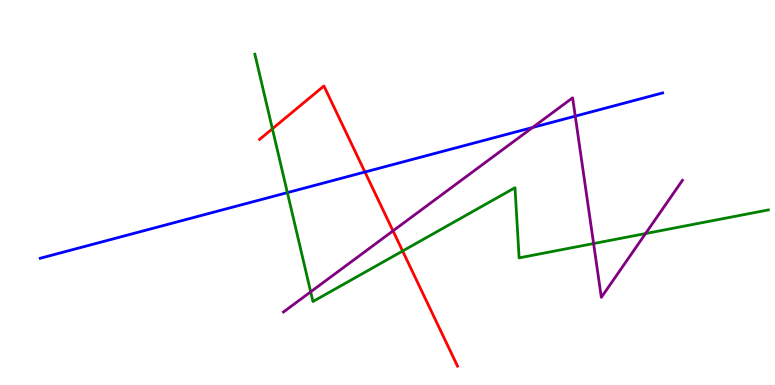[{'lines': ['blue', 'red'], 'intersections': [{'x': 4.71, 'y': 5.53}]}, {'lines': ['green', 'red'], 'intersections': [{'x': 3.51, 'y': 6.66}, {'x': 5.2, 'y': 3.48}]}, {'lines': ['purple', 'red'], 'intersections': [{'x': 5.07, 'y': 4.0}]}, {'lines': ['blue', 'green'], 'intersections': [{'x': 3.71, 'y': 5.0}]}, {'lines': ['blue', 'purple'], 'intersections': [{'x': 6.87, 'y': 6.69}, {'x': 7.42, 'y': 6.98}]}, {'lines': ['green', 'purple'], 'intersections': [{'x': 4.01, 'y': 2.42}, {'x': 7.66, 'y': 3.67}, {'x': 8.33, 'y': 3.93}]}]